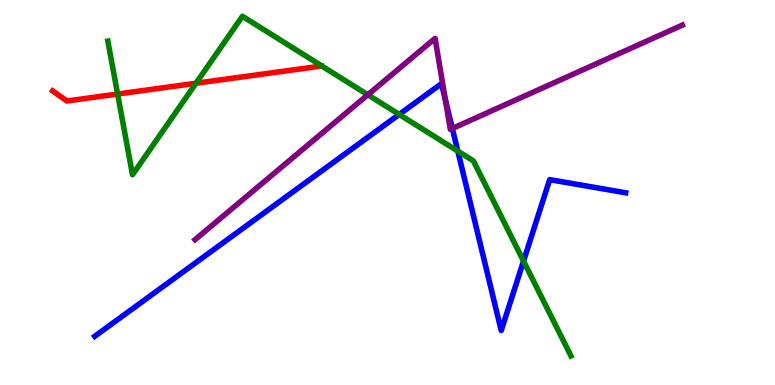[{'lines': ['blue', 'red'], 'intersections': []}, {'lines': ['green', 'red'], 'intersections': [{'x': 1.52, 'y': 7.56}, {'x': 2.53, 'y': 7.84}]}, {'lines': ['purple', 'red'], 'intersections': []}, {'lines': ['blue', 'green'], 'intersections': [{'x': 5.15, 'y': 7.03}, {'x': 5.91, 'y': 6.07}, {'x': 6.76, 'y': 3.22}]}, {'lines': ['blue', 'purple'], 'intersections': [{'x': 5.75, 'y': 7.42}, {'x': 5.84, 'y': 6.66}]}, {'lines': ['green', 'purple'], 'intersections': [{'x': 4.75, 'y': 7.54}]}]